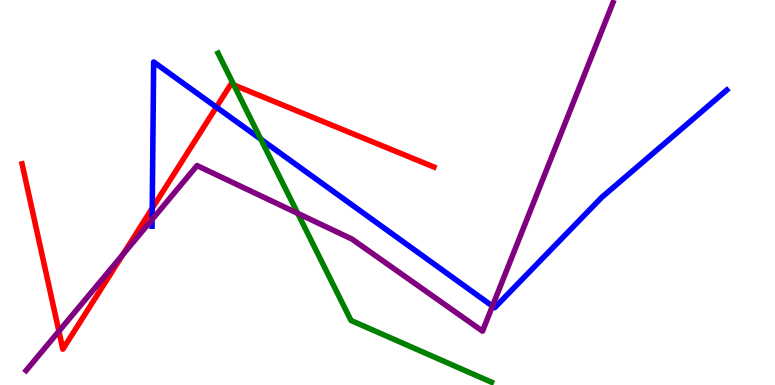[{'lines': ['blue', 'red'], 'intersections': [{'x': 1.96, 'y': 4.59}, {'x': 2.79, 'y': 7.22}]}, {'lines': ['green', 'red'], 'intersections': [{'x': 3.02, 'y': 7.79}]}, {'lines': ['purple', 'red'], 'intersections': [{'x': 0.76, 'y': 1.4}, {'x': 1.59, 'y': 3.39}]}, {'lines': ['blue', 'green'], 'intersections': [{'x': 3.37, 'y': 6.38}]}, {'lines': ['blue', 'purple'], 'intersections': [{'x': 1.96, 'y': 4.3}, {'x': 6.35, 'y': 2.05}]}, {'lines': ['green', 'purple'], 'intersections': [{'x': 3.84, 'y': 4.46}]}]